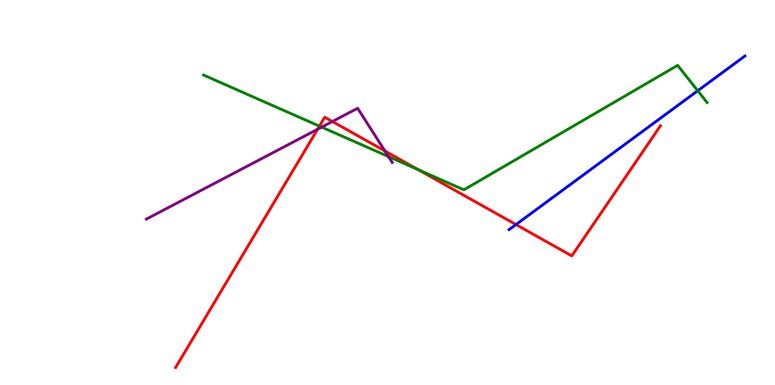[{'lines': ['blue', 'red'], 'intersections': [{'x': 6.66, 'y': 4.17}]}, {'lines': ['green', 'red'], 'intersections': [{'x': 4.12, 'y': 6.72}, {'x': 5.4, 'y': 5.59}]}, {'lines': ['purple', 'red'], 'intersections': [{'x': 4.1, 'y': 6.64}, {'x': 4.29, 'y': 6.84}, {'x': 4.97, 'y': 6.08}]}, {'lines': ['blue', 'green'], 'intersections': [{'x': 9.0, 'y': 7.64}]}, {'lines': ['blue', 'purple'], 'intersections': []}, {'lines': ['green', 'purple'], 'intersections': [{'x': 4.15, 'y': 6.7}, {'x': 5.01, 'y': 5.93}]}]